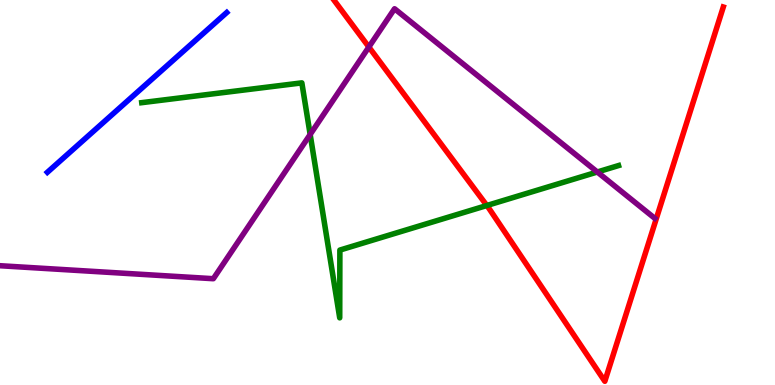[{'lines': ['blue', 'red'], 'intersections': []}, {'lines': ['green', 'red'], 'intersections': [{'x': 6.28, 'y': 4.66}]}, {'lines': ['purple', 'red'], 'intersections': [{'x': 4.76, 'y': 8.78}]}, {'lines': ['blue', 'green'], 'intersections': []}, {'lines': ['blue', 'purple'], 'intersections': []}, {'lines': ['green', 'purple'], 'intersections': [{'x': 4.0, 'y': 6.51}, {'x': 7.71, 'y': 5.53}]}]